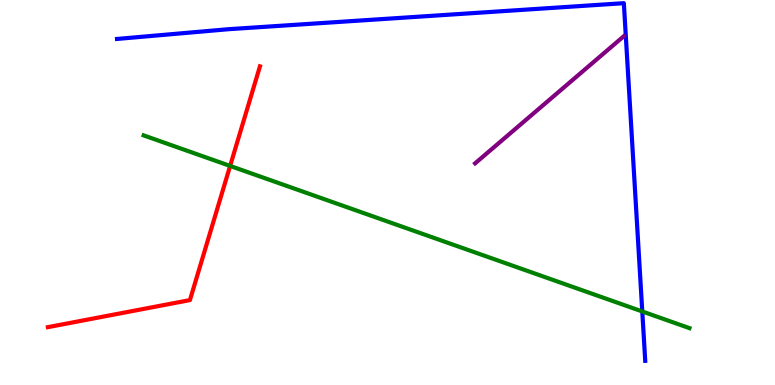[{'lines': ['blue', 'red'], 'intersections': []}, {'lines': ['green', 'red'], 'intersections': [{'x': 2.97, 'y': 5.69}]}, {'lines': ['purple', 'red'], 'intersections': []}, {'lines': ['blue', 'green'], 'intersections': [{'x': 8.29, 'y': 1.91}]}, {'lines': ['blue', 'purple'], 'intersections': []}, {'lines': ['green', 'purple'], 'intersections': []}]